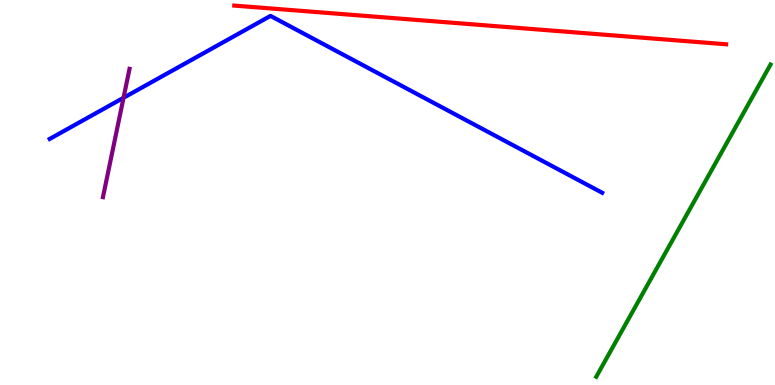[{'lines': ['blue', 'red'], 'intersections': []}, {'lines': ['green', 'red'], 'intersections': []}, {'lines': ['purple', 'red'], 'intersections': []}, {'lines': ['blue', 'green'], 'intersections': []}, {'lines': ['blue', 'purple'], 'intersections': [{'x': 1.59, 'y': 7.46}]}, {'lines': ['green', 'purple'], 'intersections': []}]